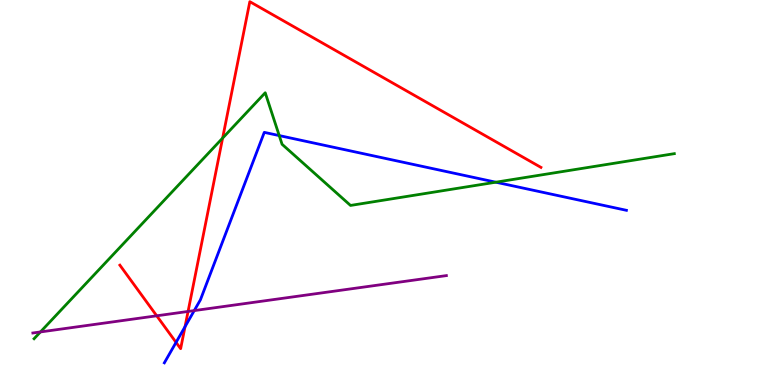[{'lines': ['blue', 'red'], 'intersections': [{'x': 2.27, 'y': 1.11}, {'x': 2.39, 'y': 1.51}]}, {'lines': ['green', 'red'], 'intersections': [{'x': 2.87, 'y': 6.41}]}, {'lines': ['purple', 'red'], 'intersections': [{'x': 2.02, 'y': 1.8}, {'x': 2.43, 'y': 1.91}]}, {'lines': ['blue', 'green'], 'intersections': [{'x': 3.6, 'y': 6.48}, {'x': 6.4, 'y': 5.27}]}, {'lines': ['blue', 'purple'], 'intersections': [{'x': 2.51, 'y': 1.93}]}, {'lines': ['green', 'purple'], 'intersections': [{'x': 0.522, 'y': 1.38}]}]